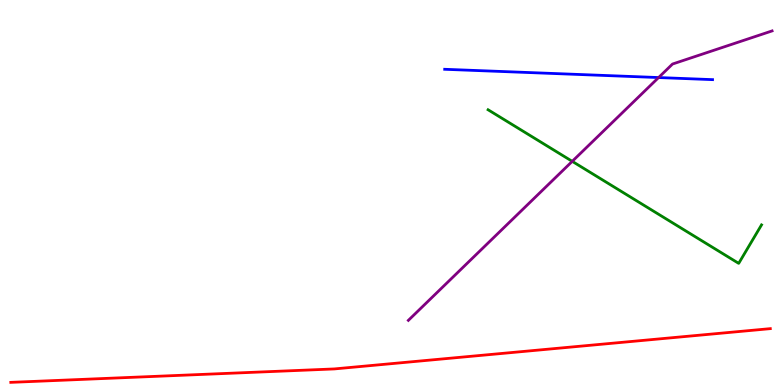[{'lines': ['blue', 'red'], 'intersections': []}, {'lines': ['green', 'red'], 'intersections': []}, {'lines': ['purple', 'red'], 'intersections': []}, {'lines': ['blue', 'green'], 'intersections': []}, {'lines': ['blue', 'purple'], 'intersections': [{'x': 8.5, 'y': 7.99}]}, {'lines': ['green', 'purple'], 'intersections': [{'x': 7.38, 'y': 5.81}]}]